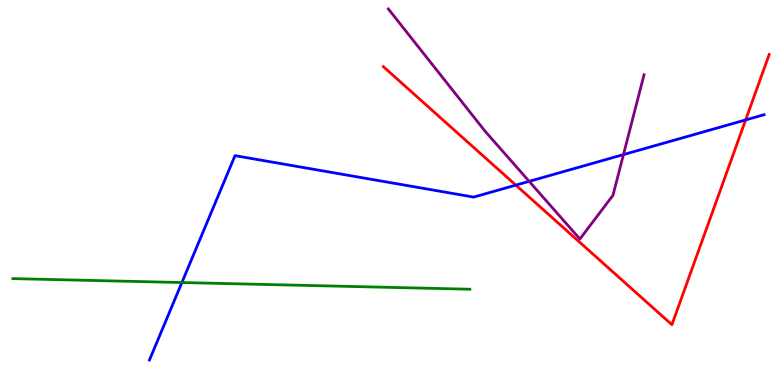[{'lines': ['blue', 'red'], 'intersections': [{'x': 6.66, 'y': 5.19}, {'x': 9.62, 'y': 6.88}]}, {'lines': ['green', 'red'], 'intersections': []}, {'lines': ['purple', 'red'], 'intersections': []}, {'lines': ['blue', 'green'], 'intersections': [{'x': 2.35, 'y': 2.66}]}, {'lines': ['blue', 'purple'], 'intersections': [{'x': 6.83, 'y': 5.29}, {'x': 8.04, 'y': 5.98}]}, {'lines': ['green', 'purple'], 'intersections': []}]